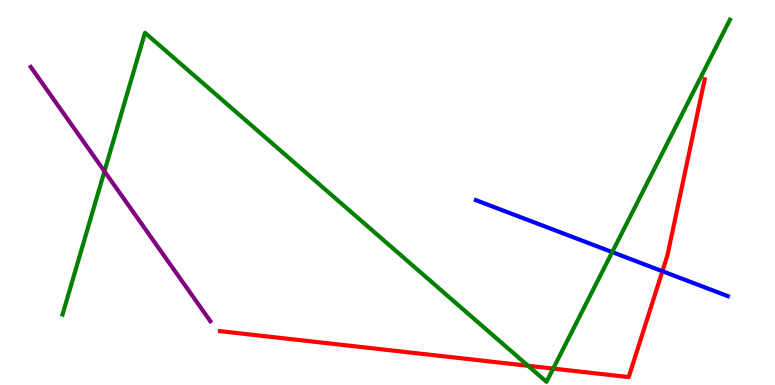[{'lines': ['blue', 'red'], 'intersections': [{'x': 8.55, 'y': 2.96}]}, {'lines': ['green', 'red'], 'intersections': [{'x': 6.81, 'y': 0.5}, {'x': 7.14, 'y': 0.426}]}, {'lines': ['purple', 'red'], 'intersections': []}, {'lines': ['blue', 'green'], 'intersections': [{'x': 7.9, 'y': 3.45}]}, {'lines': ['blue', 'purple'], 'intersections': []}, {'lines': ['green', 'purple'], 'intersections': [{'x': 1.35, 'y': 5.55}]}]